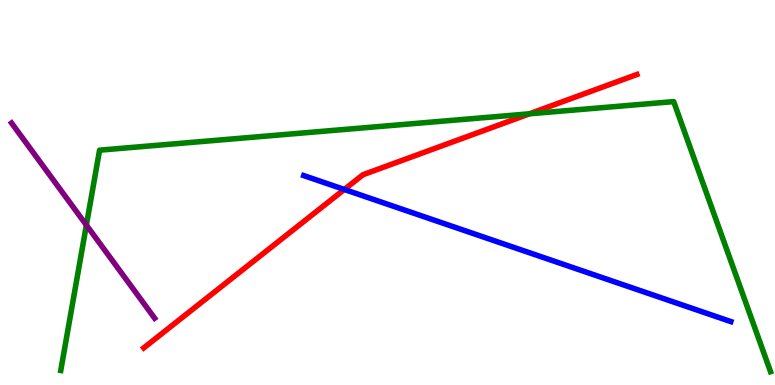[{'lines': ['blue', 'red'], 'intersections': [{'x': 4.44, 'y': 5.08}]}, {'lines': ['green', 'red'], 'intersections': [{'x': 6.83, 'y': 7.04}]}, {'lines': ['purple', 'red'], 'intersections': []}, {'lines': ['blue', 'green'], 'intersections': []}, {'lines': ['blue', 'purple'], 'intersections': []}, {'lines': ['green', 'purple'], 'intersections': [{'x': 1.11, 'y': 4.15}]}]